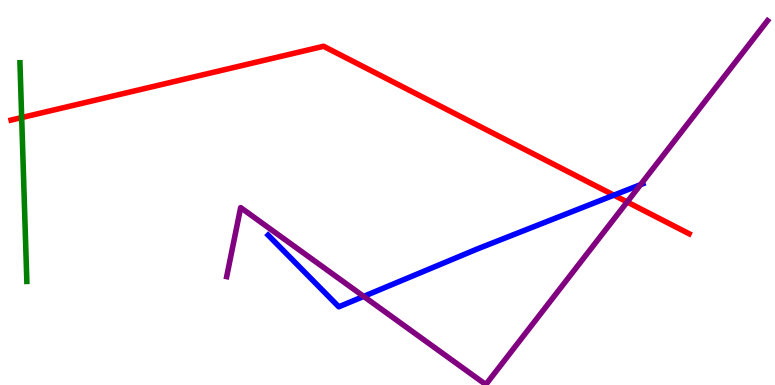[{'lines': ['blue', 'red'], 'intersections': [{'x': 7.92, 'y': 4.93}]}, {'lines': ['green', 'red'], 'intersections': [{'x': 0.28, 'y': 6.95}]}, {'lines': ['purple', 'red'], 'intersections': [{'x': 8.09, 'y': 4.75}]}, {'lines': ['blue', 'green'], 'intersections': []}, {'lines': ['blue', 'purple'], 'intersections': [{'x': 4.69, 'y': 2.3}, {'x': 8.27, 'y': 5.2}]}, {'lines': ['green', 'purple'], 'intersections': []}]